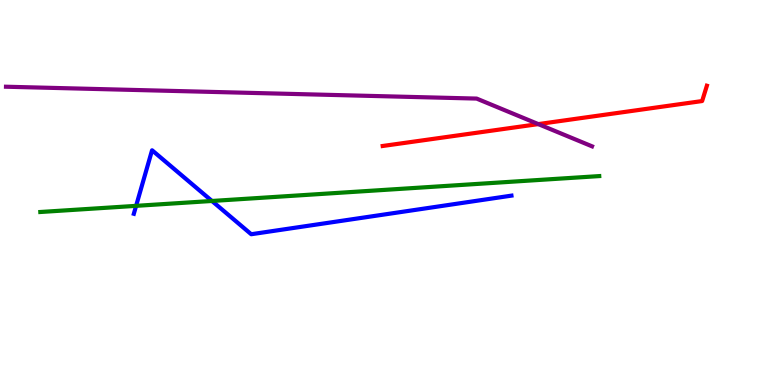[{'lines': ['blue', 'red'], 'intersections': []}, {'lines': ['green', 'red'], 'intersections': []}, {'lines': ['purple', 'red'], 'intersections': [{'x': 6.95, 'y': 6.78}]}, {'lines': ['blue', 'green'], 'intersections': [{'x': 1.76, 'y': 4.65}, {'x': 2.73, 'y': 4.78}]}, {'lines': ['blue', 'purple'], 'intersections': []}, {'lines': ['green', 'purple'], 'intersections': []}]